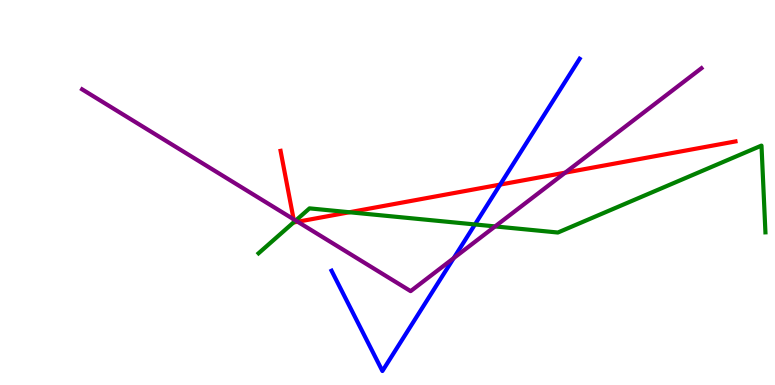[{'lines': ['blue', 'red'], 'intersections': [{'x': 6.45, 'y': 5.21}]}, {'lines': ['green', 'red'], 'intersections': [{'x': 3.8, 'y': 4.24}, {'x': 4.51, 'y': 4.49}]}, {'lines': ['purple', 'red'], 'intersections': [{'x': 3.79, 'y': 4.3}, {'x': 3.84, 'y': 4.24}, {'x': 7.29, 'y': 5.52}]}, {'lines': ['blue', 'green'], 'intersections': [{'x': 6.13, 'y': 4.17}]}, {'lines': ['blue', 'purple'], 'intersections': [{'x': 5.85, 'y': 3.3}]}, {'lines': ['green', 'purple'], 'intersections': [{'x': 3.82, 'y': 4.27}, {'x': 6.39, 'y': 4.12}]}]